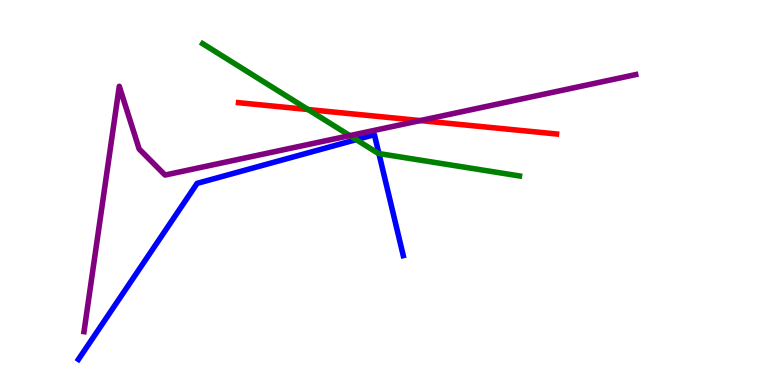[{'lines': ['blue', 'red'], 'intersections': []}, {'lines': ['green', 'red'], 'intersections': [{'x': 3.97, 'y': 7.16}]}, {'lines': ['purple', 'red'], 'intersections': [{'x': 5.42, 'y': 6.87}]}, {'lines': ['blue', 'green'], 'intersections': [{'x': 4.6, 'y': 6.37}, {'x': 4.89, 'y': 6.01}]}, {'lines': ['blue', 'purple'], 'intersections': []}, {'lines': ['green', 'purple'], 'intersections': [{'x': 4.51, 'y': 6.48}]}]